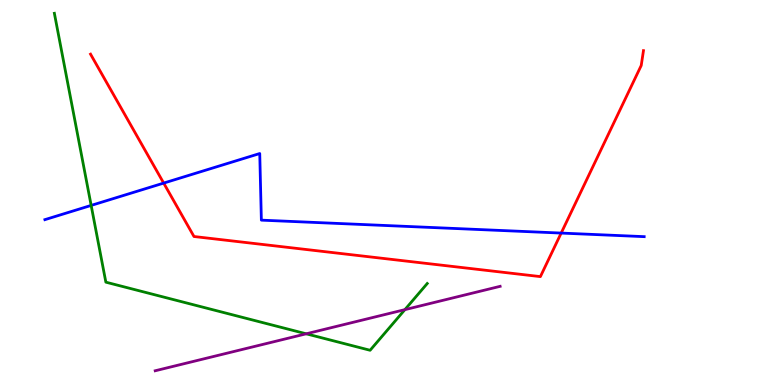[{'lines': ['blue', 'red'], 'intersections': [{'x': 2.11, 'y': 5.24}, {'x': 7.24, 'y': 3.95}]}, {'lines': ['green', 'red'], 'intersections': []}, {'lines': ['purple', 'red'], 'intersections': []}, {'lines': ['blue', 'green'], 'intersections': [{'x': 1.18, 'y': 4.66}]}, {'lines': ['blue', 'purple'], 'intersections': []}, {'lines': ['green', 'purple'], 'intersections': [{'x': 3.95, 'y': 1.33}, {'x': 5.22, 'y': 1.96}]}]